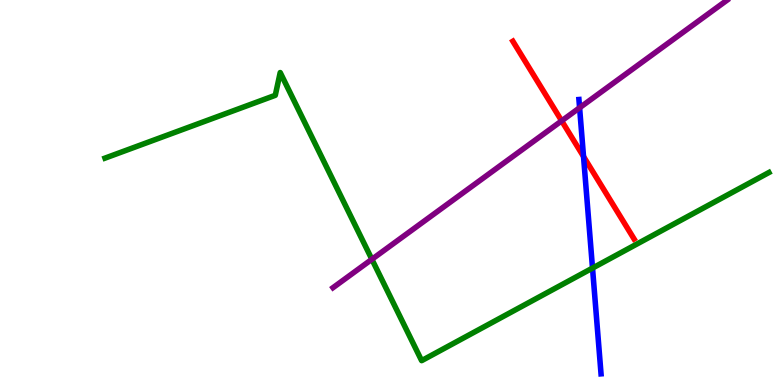[{'lines': ['blue', 'red'], 'intersections': [{'x': 7.53, 'y': 5.93}]}, {'lines': ['green', 'red'], 'intersections': []}, {'lines': ['purple', 'red'], 'intersections': [{'x': 7.25, 'y': 6.86}]}, {'lines': ['blue', 'green'], 'intersections': [{'x': 7.65, 'y': 3.04}]}, {'lines': ['blue', 'purple'], 'intersections': [{'x': 7.48, 'y': 7.2}]}, {'lines': ['green', 'purple'], 'intersections': [{'x': 4.8, 'y': 3.26}]}]